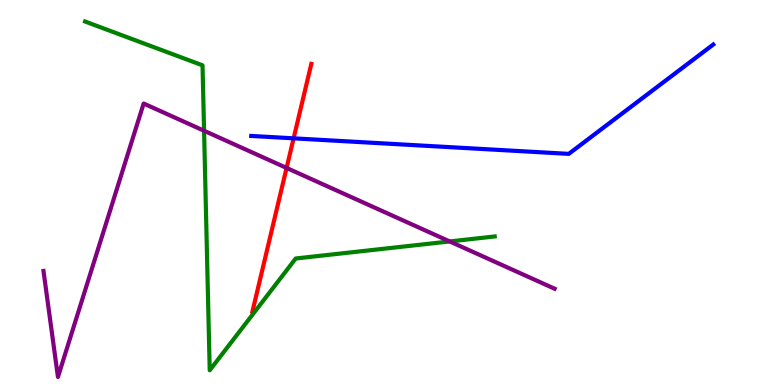[{'lines': ['blue', 'red'], 'intersections': [{'x': 3.79, 'y': 6.41}]}, {'lines': ['green', 'red'], 'intersections': []}, {'lines': ['purple', 'red'], 'intersections': [{'x': 3.7, 'y': 5.64}]}, {'lines': ['blue', 'green'], 'intersections': []}, {'lines': ['blue', 'purple'], 'intersections': []}, {'lines': ['green', 'purple'], 'intersections': [{'x': 2.63, 'y': 6.6}, {'x': 5.8, 'y': 3.73}]}]